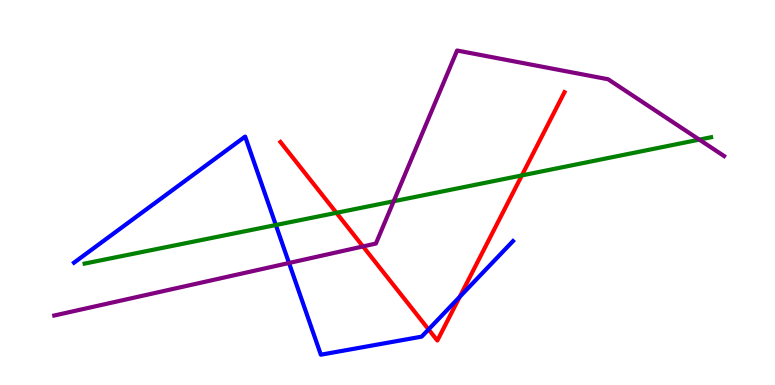[{'lines': ['blue', 'red'], 'intersections': [{'x': 5.53, 'y': 1.44}, {'x': 5.93, 'y': 2.29}]}, {'lines': ['green', 'red'], 'intersections': [{'x': 4.34, 'y': 4.47}, {'x': 6.73, 'y': 5.44}]}, {'lines': ['purple', 'red'], 'intersections': [{'x': 4.68, 'y': 3.6}]}, {'lines': ['blue', 'green'], 'intersections': [{'x': 3.56, 'y': 4.16}]}, {'lines': ['blue', 'purple'], 'intersections': [{'x': 3.73, 'y': 3.17}]}, {'lines': ['green', 'purple'], 'intersections': [{'x': 5.08, 'y': 4.77}, {'x': 9.02, 'y': 6.37}]}]